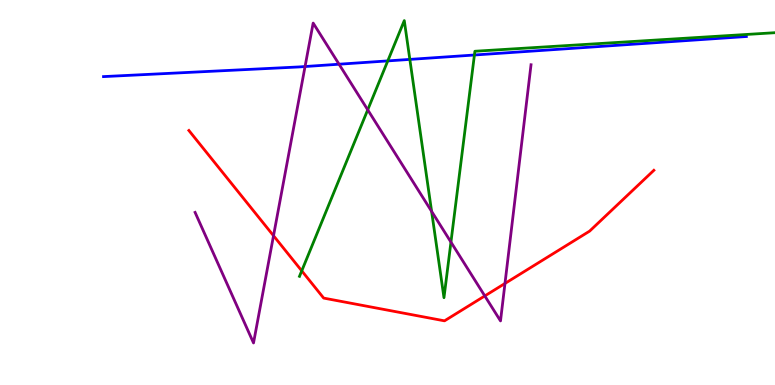[{'lines': ['blue', 'red'], 'intersections': []}, {'lines': ['green', 'red'], 'intersections': [{'x': 3.89, 'y': 2.97}]}, {'lines': ['purple', 'red'], 'intersections': [{'x': 3.53, 'y': 3.88}, {'x': 6.26, 'y': 2.31}, {'x': 6.52, 'y': 2.64}]}, {'lines': ['blue', 'green'], 'intersections': [{'x': 5.0, 'y': 8.42}, {'x': 5.29, 'y': 8.46}, {'x': 6.12, 'y': 8.57}]}, {'lines': ['blue', 'purple'], 'intersections': [{'x': 3.94, 'y': 8.27}, {'x': 4.37, 'y': 8.33}]}, {'lines': ['green', 'purple'], 'intersections': [{'x': 4.74, 'y': 7.15}, {'x': 5.57, 'y': 4.51}, {'x': 5.82, 'y': 3.71}]}]